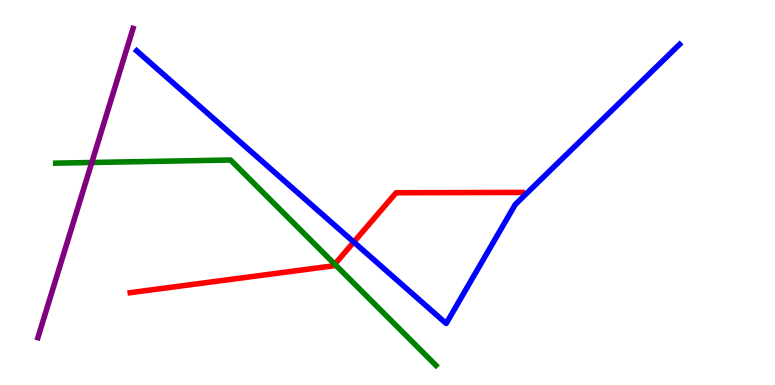[{'lines': ['blue', 'red'], 'intersections': [{'x': 4.56, 'y': 3.71}]}, {'lines': ['green', 'red'], 'intersections': [{'x': 4.32, 'y': 3.14}]}, {'lines': ['purple', 'red'], 'intersections': []}, {'lines': ['blue', 'green'], 'intersections': []}, {'lines': ['blue', 'purple'], 'intersections': []}, {'lines': ['green', 'purple'], 'intersections': [{'x': 1.18, 'y': 5.78}]}]